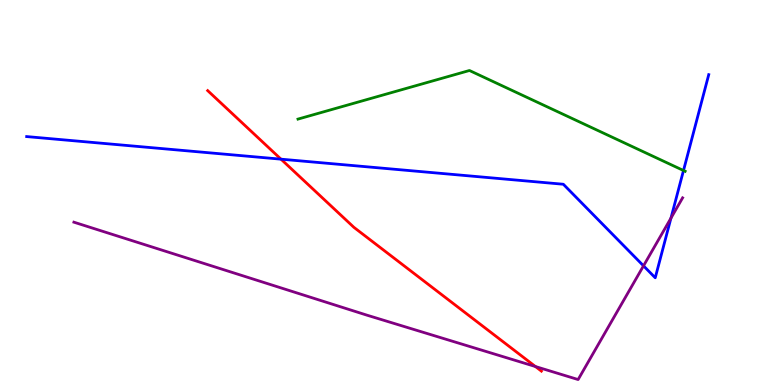[{'lines': ['blue', 'red'], 'intersections': [{'x': 3.63, 'y': 5.87}]}, {'lines': ['green', 'red'], 'intersections': []}, {'lines': ['purple', 'red'], 'intersections': [{'x': 6.91, 'y': 0.48}]}, {'lines': ['blue', 'green'], 'intersections': [{'x': 8.82, 'y': 5.57}]}, {'lines': ['blue', 'purple'], 'intersections': [{'x': 8.3, 'y': 3.1}, {'x': 8.66, 'y': 4.34}]}, {'lines': ['green', 'purple'], 'intersections': []}]